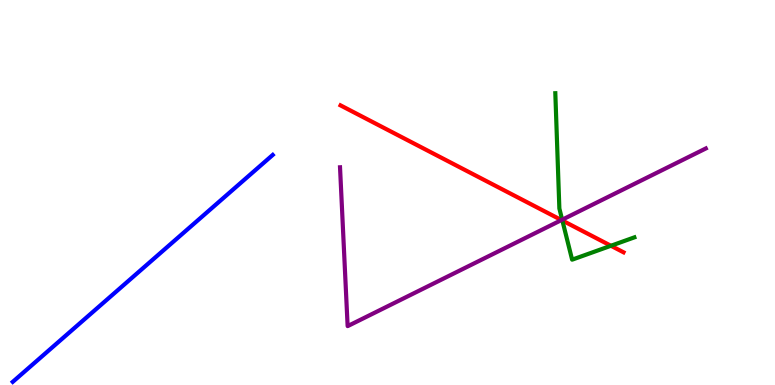[{'lines': ['blue', 'red'], 'intersections': []}, {'lines': ['green', 'red'], 'intersections': [{'x': 7.26, 'y': 4.27}, {'x': 7.88, 'y': 3.62}]}, {'lines': ['purple', 'red'], 'intersections': [{'x': 7.24, 'y': 4.28}]}, {'lines': ['blue', 'green'], 'intersections': []}, {'lines': ['blue', 'purple'], 'intersections': []}, {'lines': ['green', 'purple'], 'intersections': [{'x': 7.25, 'y': 4.29}]}]